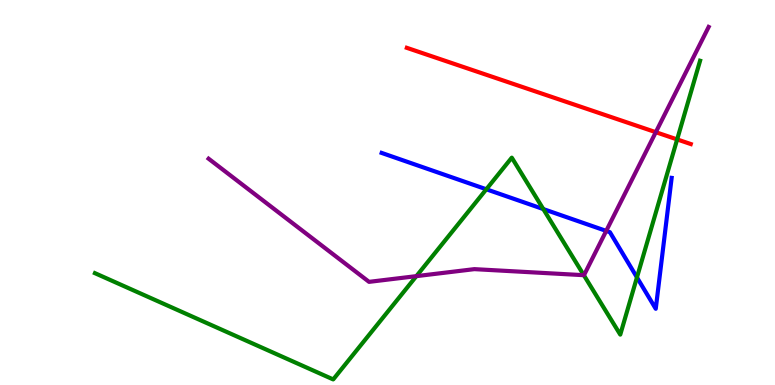[{'lines': ['blue', 'red'], 'intersections': []}, {'lines': ['green', 'red'], 'intersections': [{'x': 8.74, 'y': 6.38}]}, {'lines': ['purple', 'red'], 'intersections': [{'x': 8.46, 'y': 6.57}]}, {'lines': ['blue', 'green'], 'intersections': [{'x': 6.28, 'y': 5.08}, {'x': 7.01, 'y': 4.57}, {'x': 8.22, 'y': 2.8}]}, {'lines': ['blue', 'purple'], 'intersections': [{'x': 7.82, 'y': 4.0}]}, {'lines': ['green', 'purple'], 'intersections': [{'x': 5.37, 'y': 2.83}, {'x': 7.53, 'y': 2.85}]}]